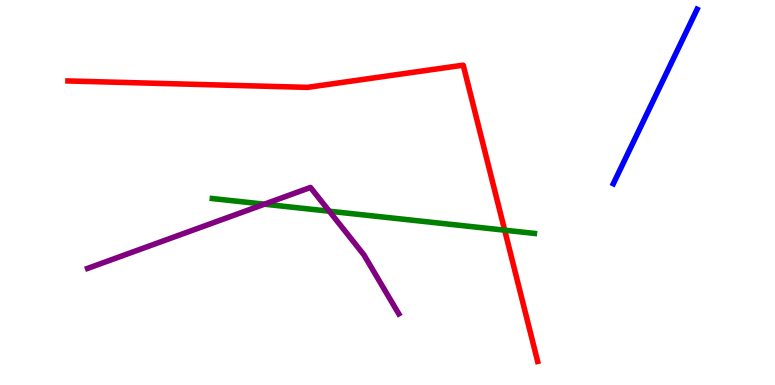[{'lines': ['blue', 'red'], 'intersections': []}, {'lines': ['green', 'red'], 'intersections': [{'x': 6.51, 'y': 4.02}]}, {'lines': ['purple', 'red'], 'intersections': []}, {'lines': ['blue', 'green'], 'intersections': []}, {'lines': ['blue', 'purple'], 'intersections': []}, {'lines': ['green', 'purple'], 'intersections': [{'x': 3.41, 'y': 4.7}, {'x': 4.25, 'y': 4.51}]}]